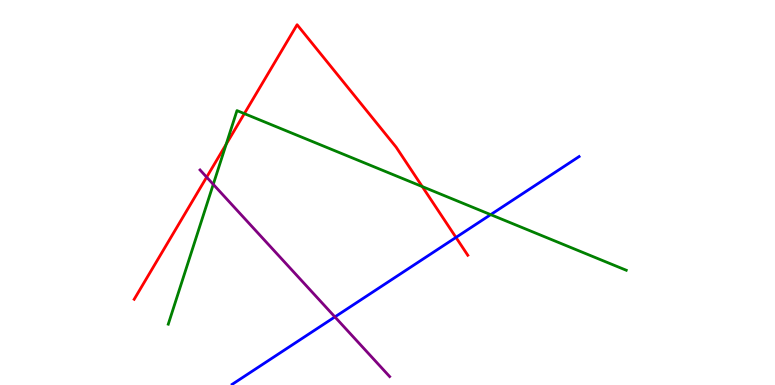[{'lines': ['blue', 'red'], 'intersections': [{'x': 5.88, 'y': 3.83}]}, {'lines': ['green', 'red'], 'intersections': [{'x': 2.92, 'y': 6.25}, {'x': 3.15, 'y': 7.05}, {'x': 5.45, 'y': 5.15}]}, {'lines': ['purple', 'red'], 'intersections': [{'x': 2.67, 'y': 5.4}]}, {'lines': ['blue', 'green'], 'intersections': [{'x': 6.33, 'y': 4.43}]}, {'lines': ['blue', 'purple'], 'intersections': [{'x': 4.32, 'y': 1.77}]}, {'lines': ['green', 'purple'], 'intersections': [{'x': 2.75, 'y': 5.21}]}]